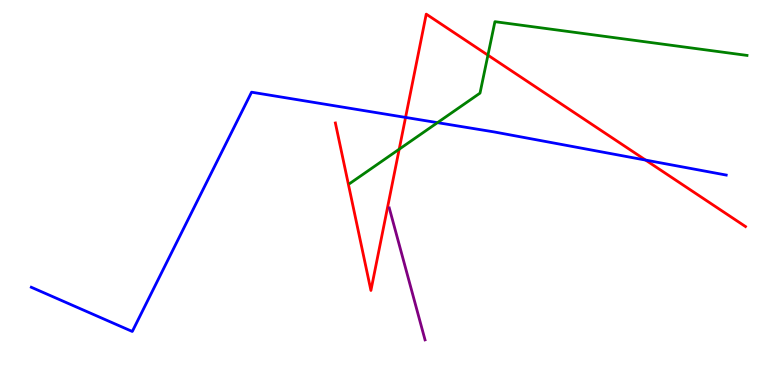[{'lines': ['blue', 'red'], 'intersections': [{'x': 5.23, 'y': 6.95}, {'x': 8.33, 'y': 5.84}]}, {'lines': ['green', 'red'], 'intersections': [{'x': 5.15, 'y': 6.12}, {'x': 6.3, 'y': 8.57}]}, {'lines': ['purple', 'red'], 'intersections': []}, {'lines': ['blue', 'green'], 'intersections': [{'x': 5.64, 'y': 6.81}]}, {'lines': ['blue', 'purple'], 'intersections': []}, {'lines': ['green', 'purple'], 'intersections': []}]